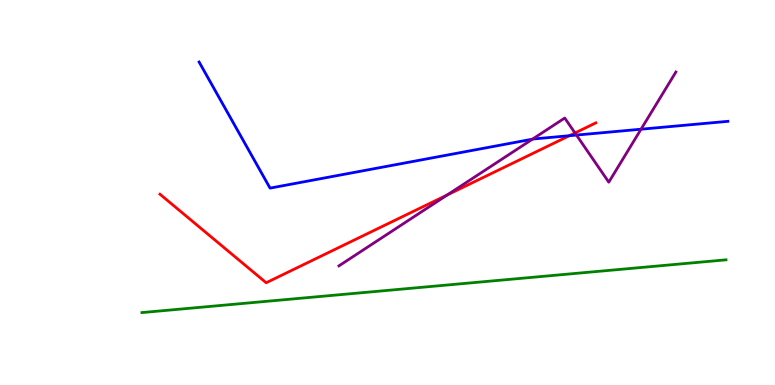[{'lines': ['blue', 'red'], 'intersections': [{'x': 7.35, 'y': 6.48}]}, {'lines': ['green', 'red'], 'intersections': []}, {'lines': ['purple', 'red'], 'intersections': [{'x': 5.77, 'y': 4.94}, {'x': 7.42, 'y': 6.55}]}, {'lines': ['blue', 'green'], 'intersections': []}, {'lines': ['blue', 'purple'], 'intersections': [{'x': 6.87, 'y': 6.39}, {'x': 7.44, 'y': 6.49}, {'x': 8.27, 'y': 6.64}]}, {'lines': ['green', 'purple'], 'intersections': []}]